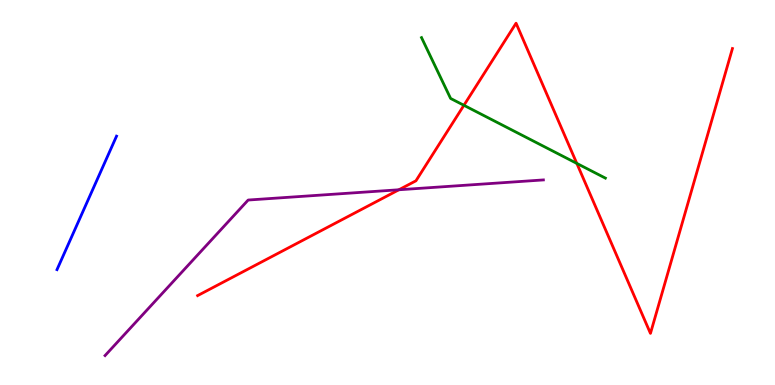[{'lines': ['blue', 'red'], 'intersections': []}, {'lines': ['green', 'red'], 'intersections': [{'x': 5.99, 'y': 7.26}, {'x': 7.44, 'y': 5.76}]}, {'lines': ['purple', 'red'], 'intersections': [{'x': 5.15, 'y': 5.07}]}, {'lines': ['blue', 'green'], 'intersections': []}, {'lines': ['blue', 'purple'], 'intersections': []}, {'lines': ['green', 'purple'], 'intersections': []}]